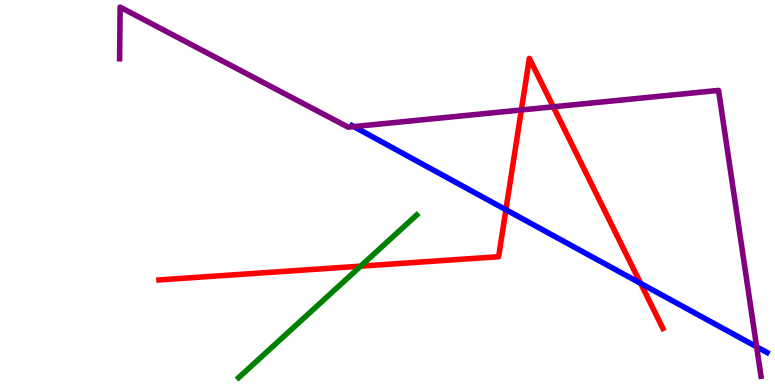[{'lines': ['blue', 'red'], 'intersections': [{'x': 6.53, 'y': 4.55}, {'x': 8.27, 'y': 2.64}]}, {'lines': ['green', 'red'], 'intersections': [{'x': 4.65, 'y': 3.09}]}, {'lines': ['purple', 'red'], 'intersections': [{'x': 6.73, 'y': 7.14}, {'x': 7.14, 'y': 7.23}]}, {'lines': ['blue', 'green'], 'intersections': []}, {'lines': ['blue', 'purple'], 'intersections': [{'x': 4.57, 'y': 6.71}, {'x': 9.76, 'y': 0.993}]}, {'lines': ['green', 'purple'], 'intersections': []}]